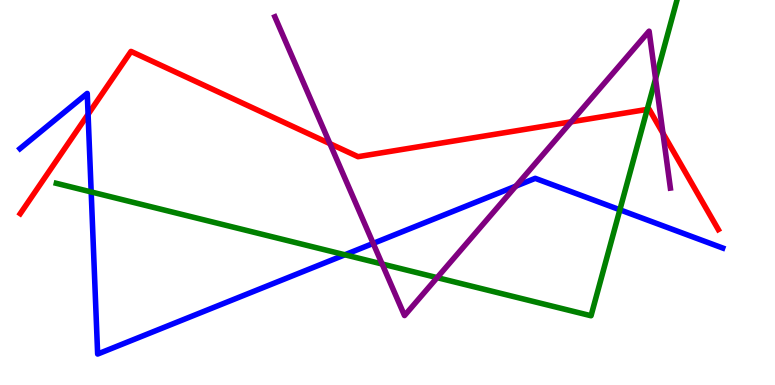[{'lines': ['blue', 'red'], 'intersections': [{'x': 1.14, 'y': 7.03}]}, {'lines': ['green', 'red'], 'intersections': [{'x': 8.35, 'y': 7.16}]}, {'lines': ['purple', 'red'], 'intersections': [{'x': 4.26, 'y': 6.27}, {'x': 7.37, 'y': 6.84}, {'x': 8.55, 'y': 6.54}]}, {'lines': ['blue', 'green'], 'intersections': [{'x': 1.18, 'y': 5.01}, {'x': 4.45, 'y': 3.38}, {'x': 8.0, 'y': 4.55}]}, {'lines': ['blue', 'purple'], 'intersections': [{'x': 4.82, 'y': 3.68}, {'x': 6.66, 'y': 5.17}]}, {'lines': ['green', 'purple'], 'intersections': [{'x': 4.93, 'y': 3.14}, {'x': 5.64, 'y': 2.79}, {'x': 8.46, 'y': 7.95}]}]